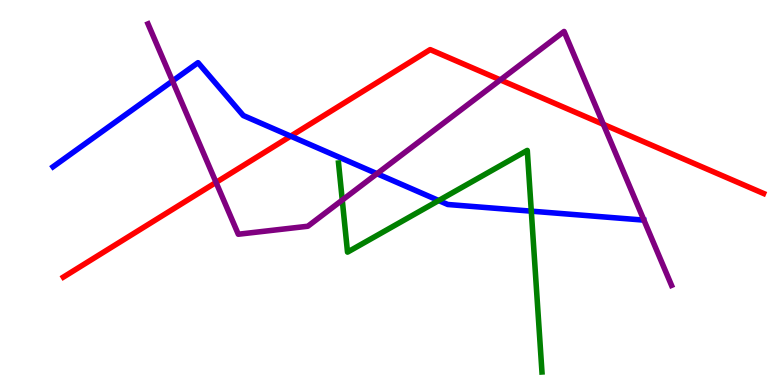[{'lines': ['blue', 'red'], 'intersections': [{'x': 3.75, 'y': 6.46}]}, {'lines': ['green', 'red'], 'intersections': []}, {'lines': ['purple', 'red'], 'intersections': [{'x': 2.79, 'y': 5.26}, {'x': 6.46, 'y': 7.92}, {'x': 7.79, 'y': 6.77}]}, {'lines': ['blue', 'green'], 'intersections': [{'x': 5.66, 'y': 4.79}, {'x': 6.86, 'y': 4.52}]}, {'lines': ['blue', 'purple'], 'intersections': [{'x': 2.23, 'y': 7.9}, {'x': 4.86, 'y': 5.49}]}, {'lines': ['green', 'purple'], 'intersections': [{'x': 4.42, 'y': 4.8}]}]